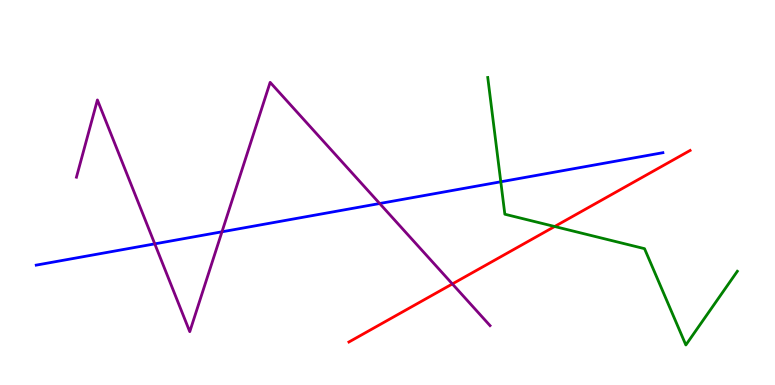[{'lines': ['blue', 'red'], 'intersections': []}, {'lines': ['green', 'red'], 'intersections': [{'x': 7.16, 'y': 4.12}]}, {'lines': ['purple', 'red'], 'intersections': [{'x': 5.84, 'y': 2.63}]}, {'lines': ['blue', 'green'], 'intersections': [{'x': 6.46, 'y': 5.28}]}, {'lines': ['blue', 'purple'], 'intersections': [{'x': 2.0, 'y': 3.67}, {'x': 2.86, 'y': 3.98}, {'x': 4.9, 'y': 4.71}]}, {'lines': ['green', 'purple'], 'intersections': []}]